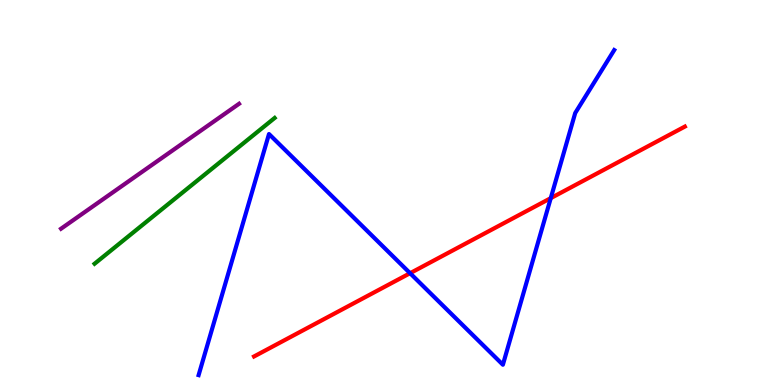[{'lines': ['blue', 'red'], 'intersections': [{'x': 5.29, 'y': 2.9}, {'x': 7.11, 'y': 4.85}]}, {'lines': ['green', 'red'], 'intersections': []}, {'lines': ['purple', 'red'], 'intersections': []}, {'lines': ['blue', 'green'], 'intersections': []}, {'lines': ['blue', 'purple'], 'intersections': []}, {'lines': ['green', 'purple'], 'intersections': []}]